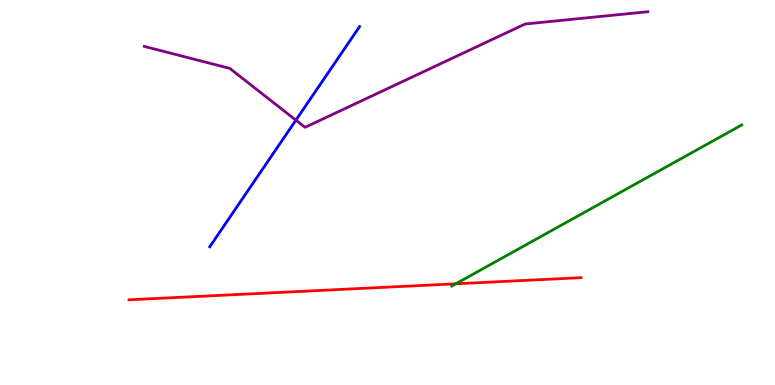[{'lines': ['blue', 'red'], 'intersections': []}, {'lines': ['green', 'red'], 'intersections': [{'x': 5.88, 'y': 2.63}]}, {'lines': ['purple', 'red'], 'intersections': []}, {'lines': ['blue', 'green'], 'intersections': []}, {'lines': ['blue', 'purple'], 'intersections': [{'x': 3.82, 'y': 6.88}]}, {'lines': ['green', 'purple'], 'intersections': []}]